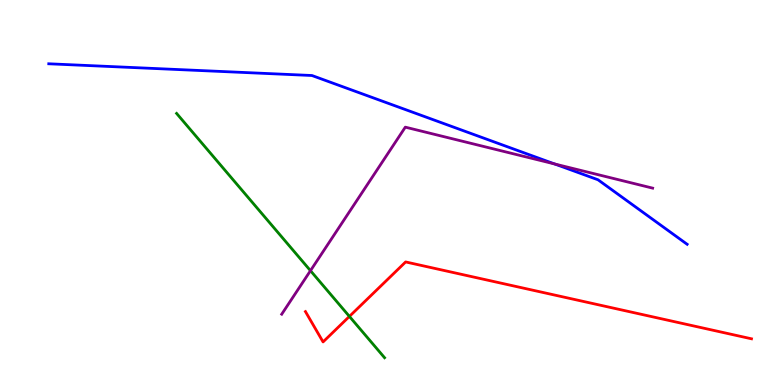[{'lines': ['blue', 'red'], 'intersections': []}, {'lines': ['green', 'red'], 'intersections': [{'x': 4.51, 'y': 1.78}]}, {'lines': ['purple', 'red'], 'intersections': []}, {'lines': ['blue', 'green'], 'intersections': []}, {'lines': ['blue', 'purple'], 'intersections': [{'x': 7.16, 'y': 5.74}]}, {'lines': ['green', 'purple'], 'intersections': [{'x': 4.01, 'y': 2.97}]}]